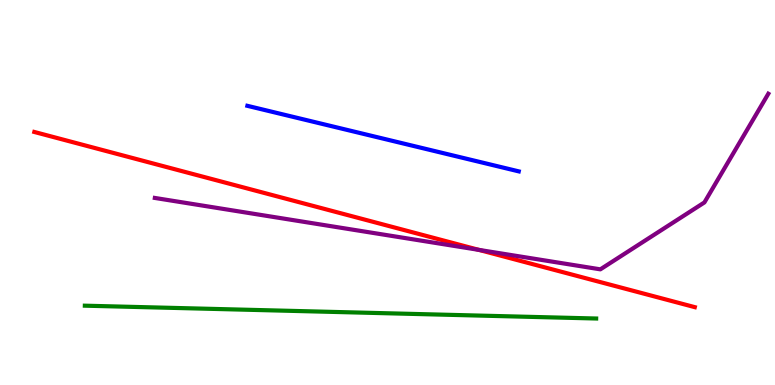[{'lines': ['blue', 'red'], 'intersections': []}, {'lines': ['green', 'red'], 'intersections': []}, {'lines': ['purple', 'red'], 'intersections': [{'x': 6.18, 'y': 3.51}]}, {'lines': ['blue', 'green'], 'intersections': []}, {'lines': ['blue', 'purple'], 'intersections': []}, {'lines': ['green', 'purple'], 'intersections': []}]